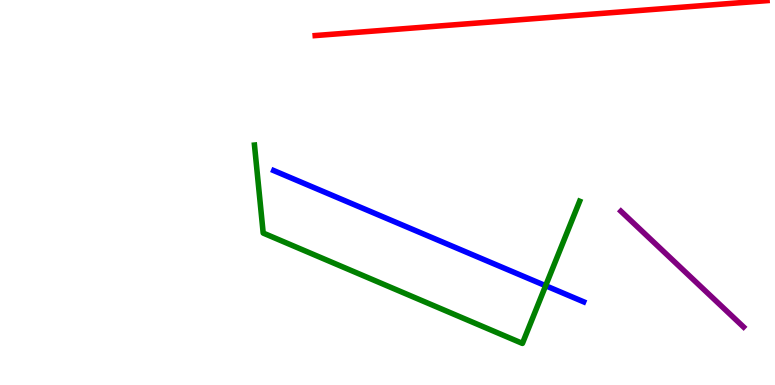[{'lines': ['blue', 'red'], 'intersections': []}, {'lines': ['green', 'red'], 'intersections': []}, {'lines': ['purple', 'red'], 'intersections': []}, {'lines': ['blue', 'green'], 'intersections': [{'x': 7.04, 'y': 2.58}]}, {'lines': ['blue', 'purple'], 'intersections': []}, {'lines': ['green', 'purple'], 'intersections': []}]